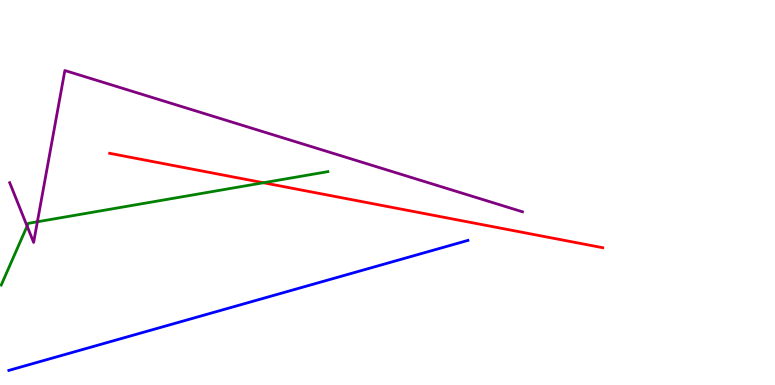[{'lines': ['blue', 'red'], 'intersections': []}, {'lines': ['green', 'red'], 'intersections': [{'x': 3.4, 'y': 5.25}]}, {'lines': ['purple', 'red'], 'intersections': []}, {'lines': ['blue', 'green'], 'intersections': []}, {'lines': ['blue', 'purple'], 'intersections': []}, {'lines': ['green', 'purple'], 'intersections': [{'x': 0.35, 'y': 4.13}, {'x': 0.482, 'y': 4.24}]}]